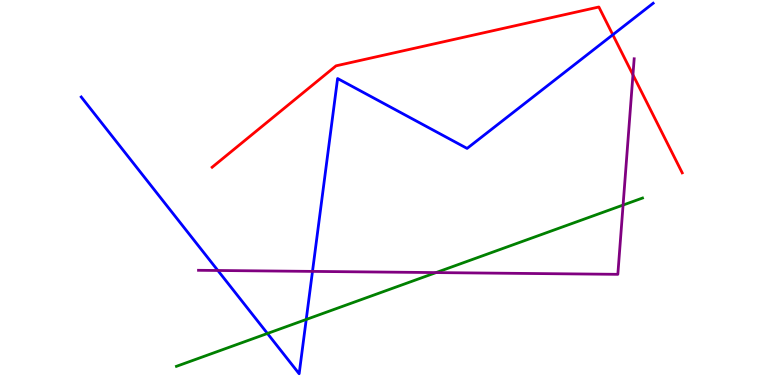[{'lines': ['blue', 'red'], 'intersections': [{'x': 7.91, 'y': 9.1}]}, {'lines': ['green', 'red'], 'intersections': []}, {'lines': ['purple', 'red'], 'intersections': [{'x': 8.17, 'y': 8.06}]}, {'lines': ['blue', 'green'], 'intersections': [{'x': 3.45, 'y': 1.34}, {'x': 3.95, 'y': 1.7}]}, {'lines': ['blue', 'purple'], 'intersections': [{'x': 2.81, 'y': 2.97}, {'x': 4.03, 'y': 2.95}]}, {'lines': ['green', 'purple'], 'intersections': [{'x': 5.63, 'y': 2.92}, {'x': 8.04, 'y': 4.67}]}]